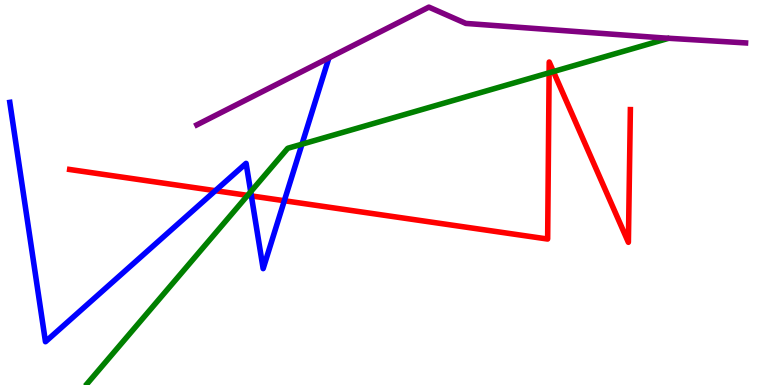[{'lines': ['blue', 'red'], 'intersections': [{'x': 2.78, 'y': 5.05}, {'x': 3.24, 'y': 4.91}, {'x': 3.67, 'y': 4.79}]}, {'lines': ['green', 'red'], 'intersections': [{'x': 3.2, 'y': 4.93}, {'x': 7.09, 'y': 8.11}, {'x': 7.14, 'y': 8.14}]}, {'lines': ['purple', 'red'], 'intersections': []}, {'lines': ['blue', 'green'], 'intersections': [{'x': 3.23, 'y': 5.02}, {'x': 3.9, 'y': 6.25}]}, {'lines': ['blue', 'purple'], 'intersections': []}, {'lines': ['green', 'purple'], 'intersections': []}]